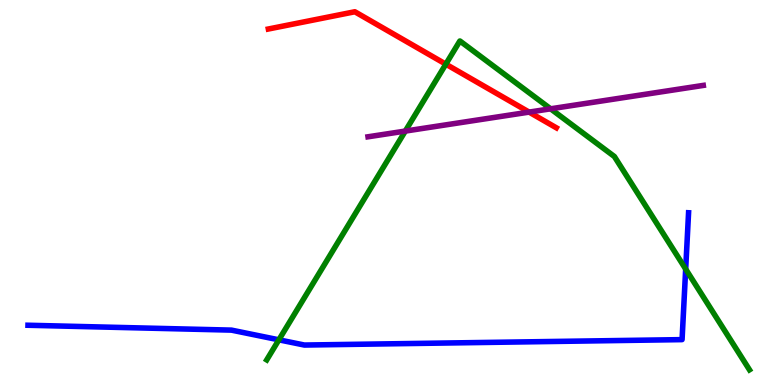[{'lines': ['blue', 'red'], 'intersections': []}, {'lines': ['green', 'red'], 'intersections': [{'x': 5.75, 'y': 8.33}]}, {'lines': ['purple', 'red'], 'intersections': [{'x': 6.83, 'y': 7.09}]}, {'lines': ['blue', 'green'], 'intersections': [{'x': 3.6, 'y': 1.17}, {'x': 8.85, 'y': 3.01}]}, {'lines': ['blue', 'purple'], 'intersections': []}, {'lines': ['green', 'purple'], 'intersections': [{'x': 5.23, 'y': 6.6}, {'x': 7.1, 'y': 7.17}]}]